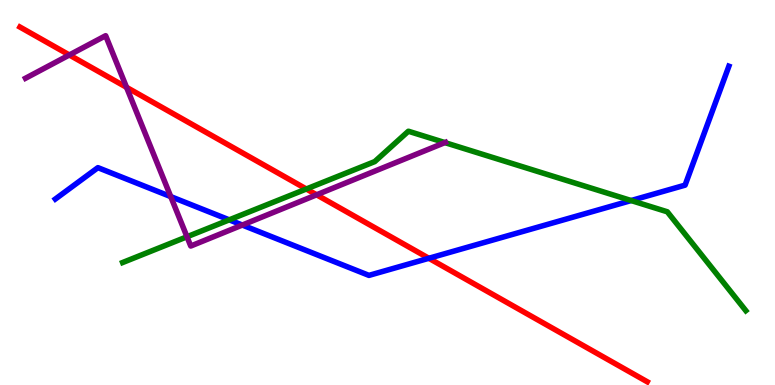[{'lines': ['blue', 'red'], 'intersections': [{'x': 5.53, 'y': 3.29}]}, {'lines': ['green', 'red'], 'intersections': [{'x': 3.95, 'y': 5.09}]}, {'lines': ['purple', 'red'], 'intersections': [{'x': 0.895, 'y': 8.57}, {'x': 1.63, 'y': 7.73}, {'x': 4.09, 'y': 4.94}]}, {'lines': ['blue', 'green'], 'intersections': [{'x': 2.96, 'y': 4.29}, {'x': 8.14, 'y': 4.79}]}, {'lines': ['blue', 'purple'], 'intersections': [{'x': 2.2, 'y': 4.89}, {'x': 3.13, 'y': 4.15}]}, {'lines': ['green', 'purple'], 'intersections': [{'x': 2.41, 'y': 3.85}, {'x': 5.74, 'y': 6.3}]}]